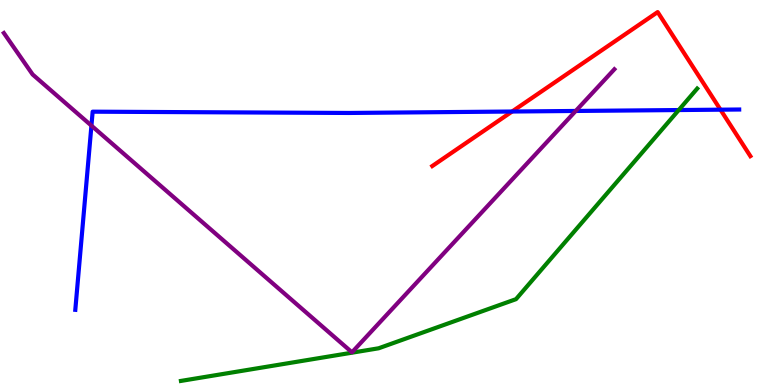[{'lines': ['blue', 'red'], 'intersections': [{'x': 6.61, 'y': 7.1}, {'x': 9.3, 'y': 7.15}]}, {'lines': ['green', 'red'], 'intersections': []}, {'lines': ['purple', 'red'], 'intersections': []}, {'lines': ['blue', 'green'], 'intersections': [{'x': 8.76, 'y': 7.14}]}, {'lines': ['blue', 'purple'], 'intersections': [{'x': 1.18, 'y': 6.74}, {'x': 7.43, 'y': 7.12}]}, {'lines': ['green', 'purple'], 'intersections': []}]